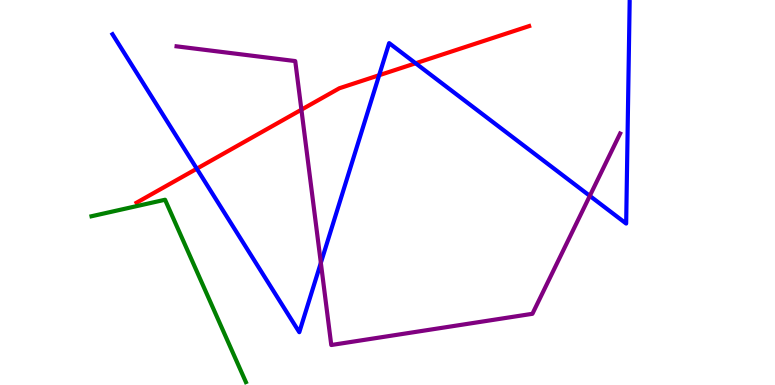[{'lines': ['blue', 'red'], 'intersections': [{'x': 2.54, 'y': 5.62}, {'x': 4.89, 'y': 8.05}, {'x': 5.36, 'y': 8.36}]}, {'lines': ['green', 'red'], 'intersections': []}, {'lines': ['purple', 'red'], 'intersections': [{'x': 3.89, 'y': 7.15}]}, {'lines': ['blue', 'green'], 'intersections': []}, {'lines': ['blue', 'purple'], 'intersections': [{'x': 4.14, 'y': 3.17}, {'x': 7.61, 'y': 4.91}]}, {'lines': ['green', 'purple'], 'intersections': []}]